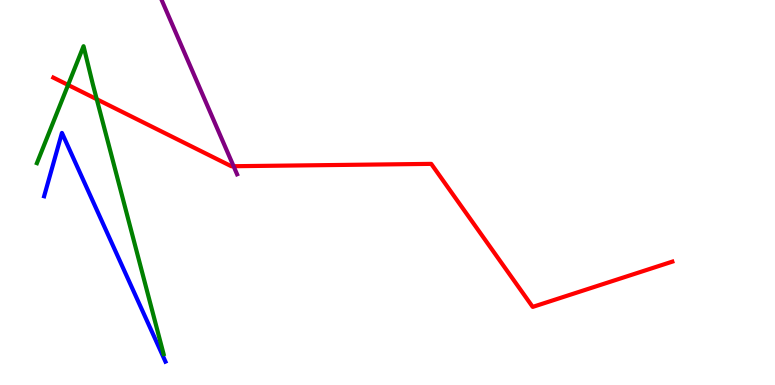[{'lines': ['blue', 'red'], 'intersections': []}, {'lines': ['green', 'red'], 'intersections': [{'x': 0.879, 'y': 7.79}, {'x': 1.25, 'y': 7.42}]}, {'lines': ['purple', 'red'], 'intersections': [{'x': 3.01, 'y': 5.68}]}, {'lines': ['blue', 'green'], 'intersections': []}, {'lines': ['blue', 'purple'], 'intersections': []}, {'lines': ['green', 'purple'], 'intersections': []}]